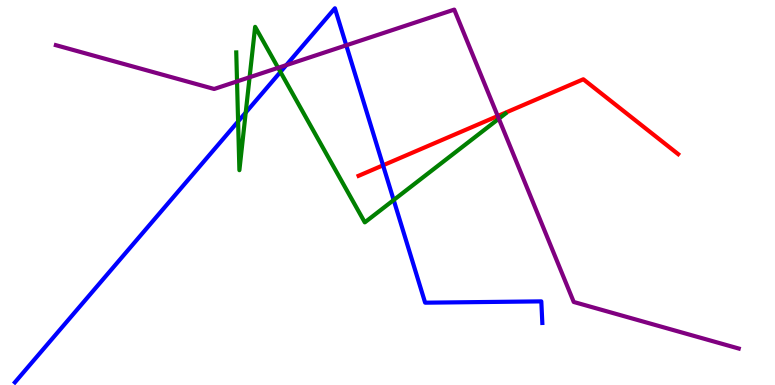[{'lines': ['blue', 'red'], 'intersections': [{'x': 4.94, 'y': 5.71}]}, {'lines': ['green', 'red'], 'intersections': []}, {'lines': ['purple', 'red'], 'intersections': [{'x': 6.42, 'y': 6.99}]}, {'lines': ['blue', 'green'], 'intersections': [{'x': 3.07, 'y': 6.85}, {'x': 3.17, 'y': 7.08}, {'x': 3.62, 'y': 8.13}, {'x': 5.08, 'y': 4.8}]}, {'lines': ['blue', 'purple'], 'intersections': [{'x': 3.69, 'y': 8.31}, {'x': 4.47, 'y': 8.82}]}, {'lines': ['green', 'purple'], 'intersections': [{'x': 3.06, 'y': 7.89}, {'x': 3.22, 'y': 7.99}, {'x': 3.59, 'y': 8.24}, {'x': 6.44, 'y': 6.92}]}]